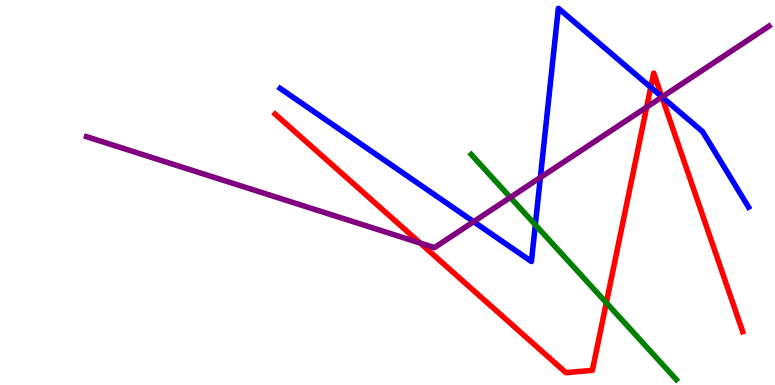[{'lines': ['blue', 'red'], 'intersections': [{'x': 8.4, 'y': 7.73}, {'x': 8.54, 'y': 7.48}]}, {'lines': ['green', 'red'], 'intersections': [{'x': 7.82, 'y': 2.14}]}, {'lines': ['purple', 'red'], 'intersections': [{'x': 5.42, 'y': 3.69}, {'x': 8.34, 'y': 7.22}, {'x': 8.54, 'y': 7.48}]}, {'lines': ['blue', 'green'], 'intersections': [{'x': 6.91, 'y': 4.16}]}, {'lines': ['blue', 'purple'], 'intersections': [{'x': 6.11, 'y': 4.24}, {'x': 6.97, 'y': 5.39}, {'x': 8.54, 'y': 7.48}]}, {'lines': ['green', 'purple'], 'intersections': [{'x': 6.58, 'y': 4.87}]}]